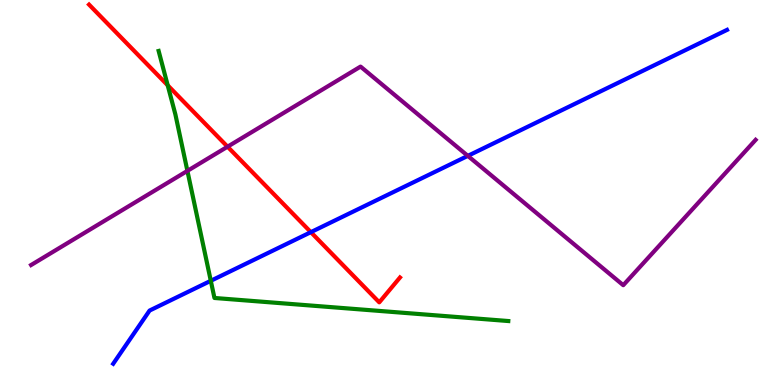[{'lines': ['blue', 'red'], 'intersections': [{'x': 4.01, 'y': 3.97}]}, {'lines': ['green', 'red'], 'intersections': [{'x': 2.16, 'y': 7.78}]}, {'lines': ['purple', 'red'], 'intersections': [{'x': 2.94, 'y': 6.19}]}, {'lines': ['blue', 'green'], 'intersections': [{'x': 2.72, 'y': 2.71}]}, {'lines': ['blue', 'purple'], 'intersections': [{'x': 6.04, 'y': 5.95}]}, {'lines': ['green', 'purple'], 'intersections': [{'x': 2.42, 'y': 5.56}]}]